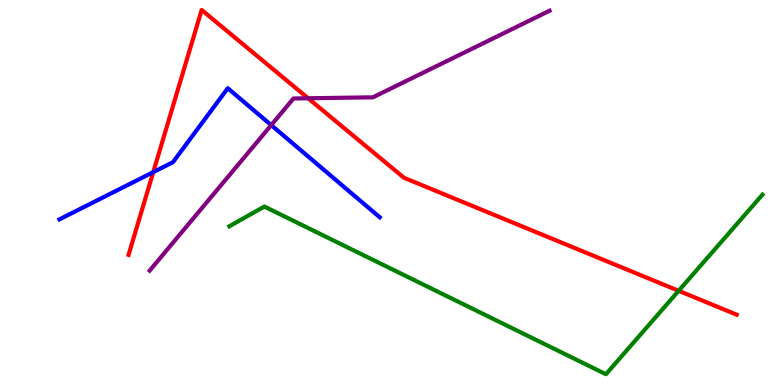[{'lines': ['blue', 'red'], 'intersections': [{'x': 1.98, 'y': 5.53}]}, {'lines': ['green', 'red'], 'intersections': [{'x': 8.76, 'y': 2.45}]}, {'lines': ['purple', 'red'], 'intersections': [{'x': 3.98, 'y': 7.45}]}, {'lines': ['blue', 'green'], 'intersections': []}, {'lines': ['blue', 'purple'], 'intersections': [{'x': 3.5, 'y': 6.75}]}, {'lines': ['green', 'purple'], 'intersections': []}]